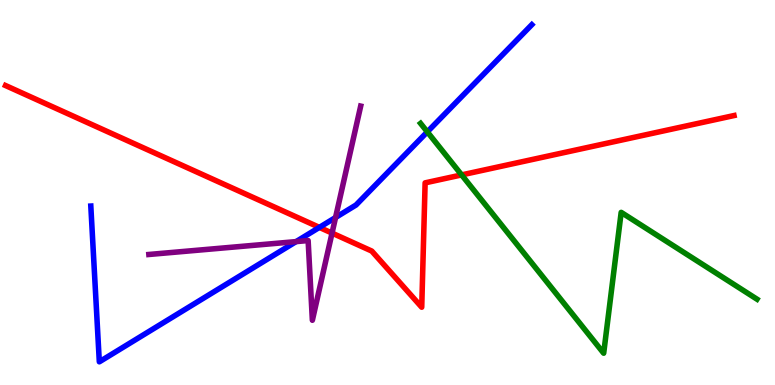[{'lines': ['blue', 'red'], 'intersections': [{'x': 4.12, 'y': 4.09}]}, {'lines': ['green', 'red'], 'intersections': [{'x': 5.96, 'y': 5.46}]}, {'lines': ['purple', 'red'], 'intersections': [{'x': 4.28, 'y': 3.95}]}, {'lines': ['blue', 'green'], 'intersections': [{'x': 5.51, 'y': 6.57}]}, {'lines': ['blue', 'purple'], 'intersections': [{'x': 3.82, 'y': 3.72}, {'x': 4.33, 'y': 4.35}]}, {'lines': ['green', 'purple'], 'intersections': []}]